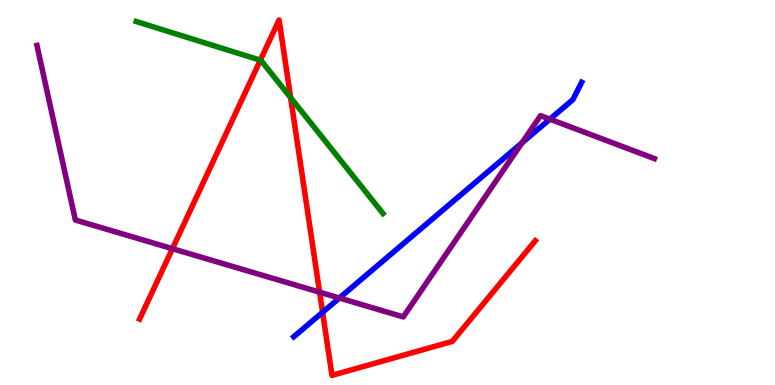[{'lines': ['blue', 'red'], 'intersections': [{'x': 4.16, 'y': 1.89}]}, {'lines': ['green', 'red'], 'intersections': [{'x': 3.36, 'y': 8.44}, {'x': 3.75, 'y': 7.46}]}, {'lines': ['purple', 'red'], 'intersections': [{'x': 2.22, 'y': 3.54}, {'x': 4.12, 'y': 2.41}]}, {'lines': ['blue', 'green'], 'intersections': []}, {'lines': ['blue', 'purple'], 'intersections': [{'x': 4.38, 'y': 2.26}, {'x': 6.74, 'y': 6.29}, {'x': 7.1, 'y': 6.9}]}, {'lines': ['green', 'purple'], 'intersections': []}]